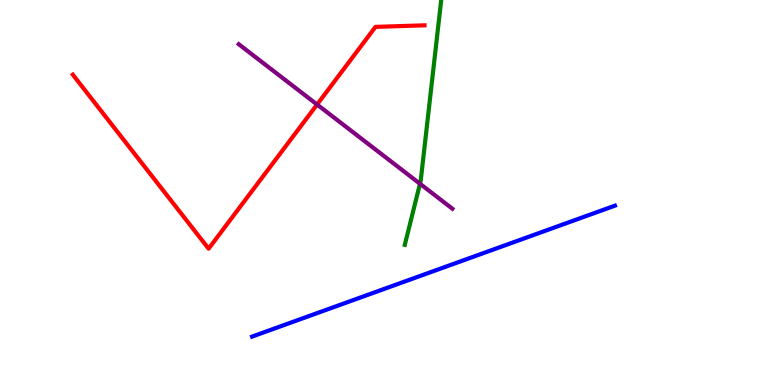[{'lines': ['blue', 'red'], 'intersections': []}, {'lines': ['green', 'red'], 'intersections': []}, {'lines': ['purple', 'red'], 'intersections': [{'x': 4.09, 'y': 7.29}]}, {'lines': ['blue', 'green'], 'intersections': []}, {'lines': ['blue', 'purple'], 'intersections': []}, {'lines': ['green', 'purple'], 'intersections': [{'x': 5.42, 'y': 5.23}]}]